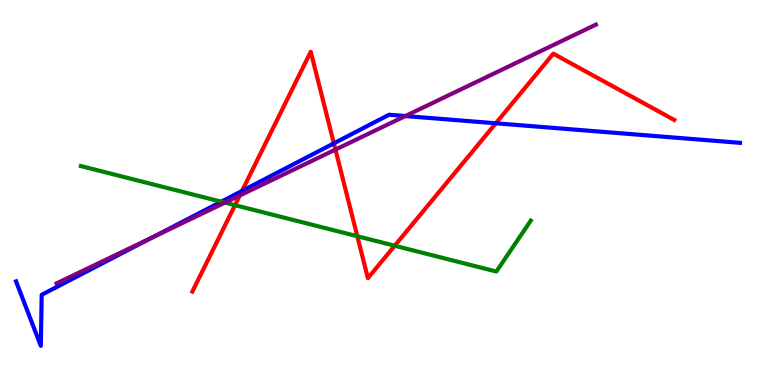[{'lines': ['blue', 'red'], 'intersections': [{'x': 3.12, 'y': 5.04}, {'x': 4.31, 'y': 6.28}, {'x': 6.4, 'y': 6.8}]}, {'lines': ['green', 'red'], 'intersections': [{'x': 3.03, 'y': 4.67}, {'x': 4.61, 'y': 3.86}, {'x': 5.09, 'y': 3.62}]}, {'lines': ['purple', 'red'], 'intersections': [{'x': 3.09, 'y': 4.92}, {'x': 4.33, 'y': 6.11}]}, {'lines': ['blue', 'green'], 'intersections': [{'x': 2.86, 'y': 4.76}]}, {'lines': ['blue', 'purple'], 'intersections': [{'x': 1.97, 'y': 3.83}, {'x': 5.23, 'y': 6.99}]}, {'lines': ['green', 'purple'], 'intersections': [{'x': 2.9, 'y': 4.74}]}]